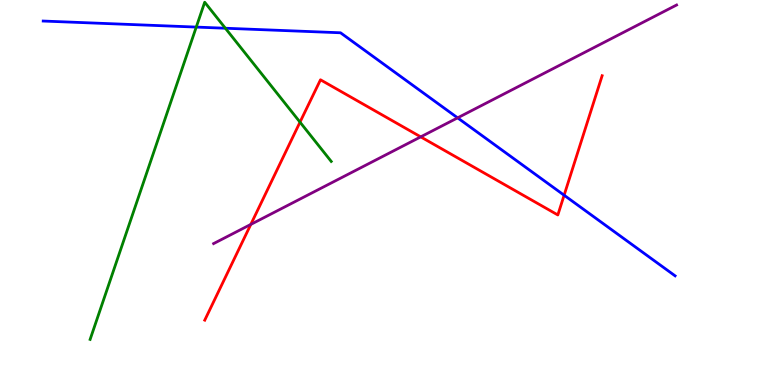[{'lines': ['blue', 'red'], 'intersections': [{'x': 7.28, 'y': 4.93}]}, {'lines': ['green', 'red'], 'intersections': [{'x': 3.87, 'y': 6.83}]}, {'lines': ['purple', 'red'], 'intersections': [{'x': 3.24, 'y': 4.17}, {'x': 5.43, 'y': 6.45}]}, {'lines': ['blue', 'green'], 'intersections': [{'x': 2.53, 'y': 9.3}, {'x': 2.91, 'y': 9.27}]}, {'lines': ['blue', 'purple'], 'intersections': [{'x': 5.9, 'y': 6.94}]}, {'lines': ['green', 'purple'], 'intersections': []}]